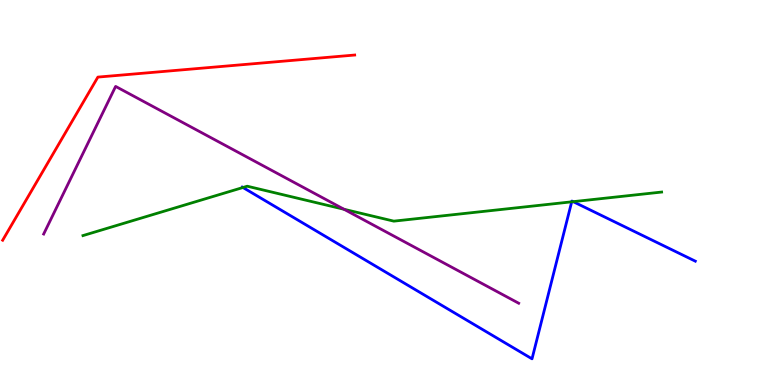[{'lines': ['blue', 'red'], 'intersections': []}, {'lines': ['green', 'red'], 'intersections': []}, {'lines': ['purple', 'red'], 'intersections': []}, {'lines': ['blue', 'green'], 'intersections': [{'x': 3.13, 'y': 5.13}, {'x': 7.38, 'y': 4.76}, {'x': 7.4, 'y': 4.76}]}, {'lines': ['blue', 'purple'], 'intersections': []}, {'lines': ['green', 'purple'], 'intersections': [{'x': 4.44, 'y': 4.56}]}]